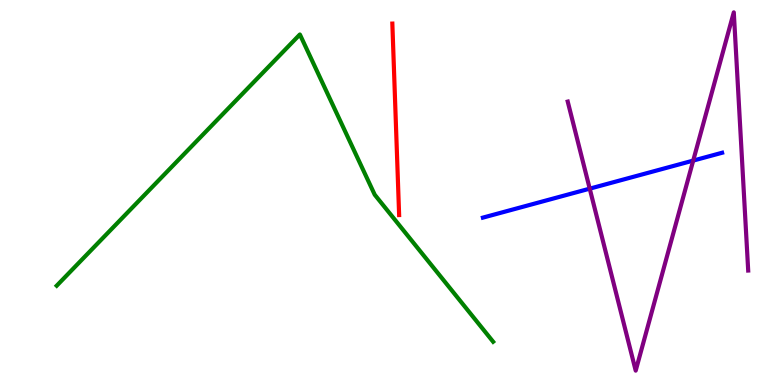[{'lines': ['blue', 'red'], 'intersections': []}, {'lines': ['green', 'red'], 'intersections': []}, {'lines': ['purple', 'red'], 'intersections': []}, {'lines': ['blue', 'green'], 'intersections': []}, {'lines': ['blue', 'purple'], 'intersections': [{'x': 7.61, 'y': 5.1}, {'x': 8.94, 'y': 5.83}]}, {'lines': ['green', 'purple'], 'intersections': []}]